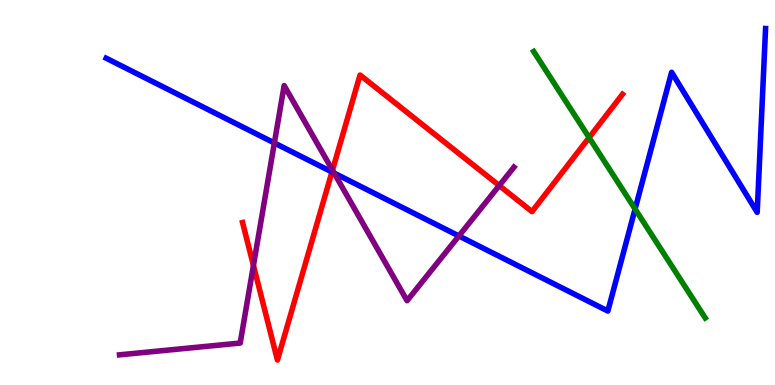[{'lines': ['blue', 'red'], 'intersections': [{'x': 4.28, 'y': 5.53}]}, {'lines': ['green', 'red'], 'intersections': [{'x': 7.6, 'y': 6.43}]}, {'lines': ['purple', 'red'], 'intersections': [{'x': 3.27, 'y': 3.11}, {'x': 4.29, 'y': 5.58}, {'x': 6.44, 'y': 5.18}]}, {'lines': ['blue', 'green'], 'intersections': [{'x': 8.19, 'y': 4.57}]}, {'lines': ['blue', 'purple'], 'intersections': [{'x': 3.54, 'y': 6.29}, {'x': 4.31, 'y': 5.5}, {'x': 5.92, 'y': 3.87}]}, {'lines': ['green', 'purple'], 'intersections': []}]